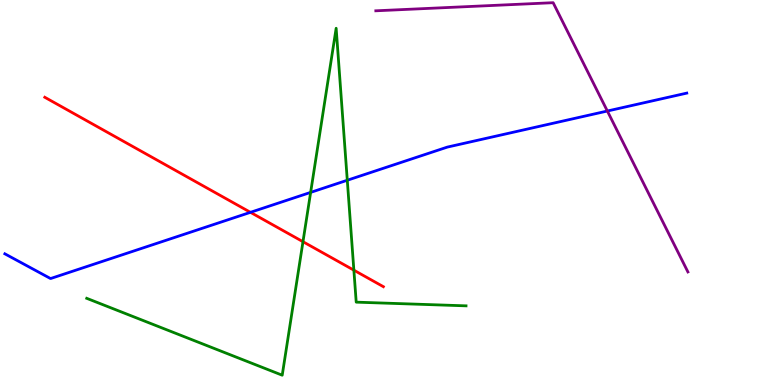[{'lines': ['blue', 'red'], 'intersections': [{'x': 3.23, 'y': 4.49}]}, {'lines': ['green', 'red'], 'intersections': [{'x': 3.91, 'y': 3.72}, {'x': 4.57, 'y': 2.98}]}, {'lines': ['purple', 'red'], 'intersections': []}, {'lines': ['blue', 'green'], 'intersections': [{'x': 4.01, 'y': 5.0}, {'x': 4.48, 'y': 5.32}]}, {'lines': ['blue', 'purple'], 'intersections': [{'x': 7.84, 'y': 7.12}]}, {'lines': ['green', 'purple'], 'intersections': []}]